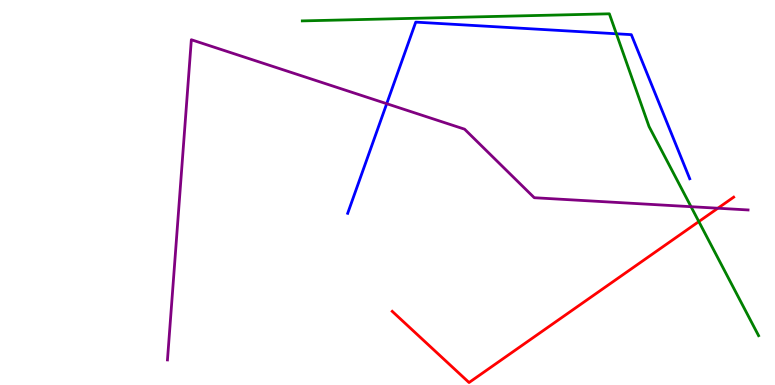[{'lines': ['blue', 'red'], 'intersections': []}, {'lines': ['green', 'red'], 'intersections': [{'x': 9.02, 'y': 4.24}]}, {'lines': ['purple', 'red'], 'intersections': [{'x': 9.26, 'y': 4.59}]}, {'lines': ['blue', 'green'], 'intersections': [{'x': 7.95, 'y': 9.12}]}, {'lines': ['blue', 'purple'], 'intersections': [{'x': 4.99, 'y': 7.31}]}, {'lines': ['green', 'purple'], 'intersections': [{'x': 8.92, 'y': 4.63}]}]